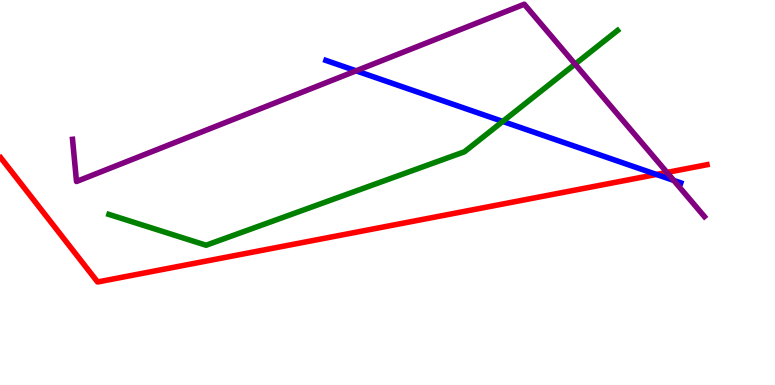[{'lines': ['blue', 'red'], 'intersections': [{'x': 8.47, 'y': 5.47}]}, {'lines': ['green', 'red'], 'intersections': []}, {'lines': ['purple', 'red'], 'intersections': [{'x': 8.61, 'y': 5.52}]}, {'lines': ['blue', 'green'], 'intersections': [{'x': 6.49, 'y': 6.85}]}, {'lines': ['blue', 'purple'], 'intersections': [{'x': 4.59, 'y': 8.16}, {'x': 8.69, 'y': 5.31}]}, {'lines': ['green', 'purple'], 'intersections': [{'x': 7.42, 'y': 8.33}]}]